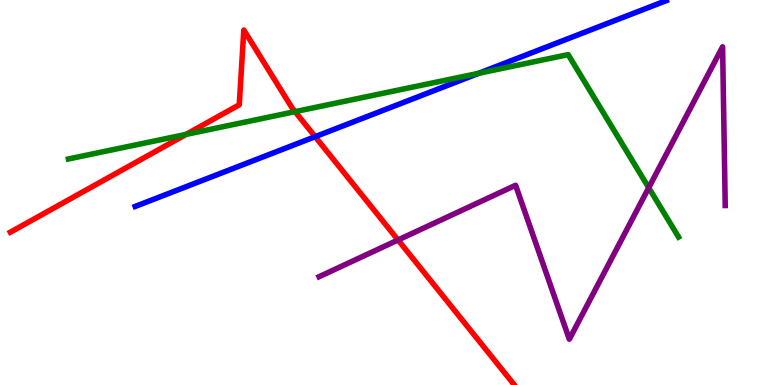[{'lines': ['blue', 'red'], 'intersections': [{'x': 4.07, 'y': 6.45}]}, {'lines': ['green', 'red'], 'intersections': [{'x': 2.4, 'y': 6.51}, {'x': 3.81, 'y': 7.1}]}, {'lines': ['purple', 'red'], 'intersections': [{'x': 5.14, 'y': 3.77}]}, {'lines': ['blue', 'green'], 'intersections': [{'x': 6.18, 'y': 8.1}]}, {'lines': ['blue', 'purple'], 'intersections': []}, {'lines': ['green', 'purple'], 'intersections': [{'x': 8.37, 'y': 5.12}]}]